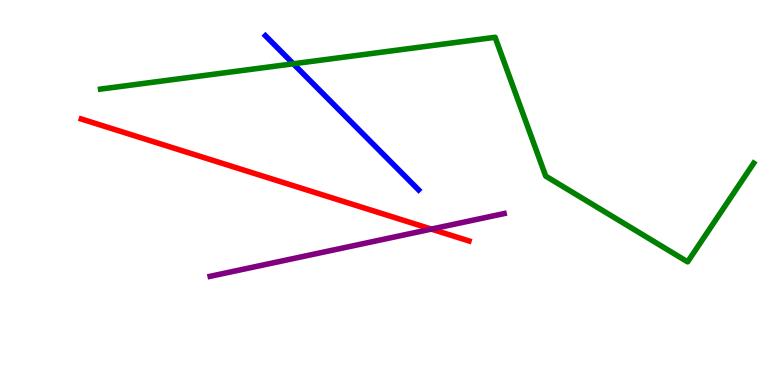[{'lines': ['blue', 'red'], 'intersections': []}, {'lines': ['green', 'red'], 'intersections': []}, {'lines': ['purple', 'red'], 'intersections': [{'x': 5.57, 'y': 4.05}]}, {'lines': ['blue', 'green'], 'intersections': [{'x': 3.78, 'y': 8.34}]}, {'lines': ['blue', 'purple'], 'intersections': []}, {'lines': ['green', 'purple'], 'intersections': []}]